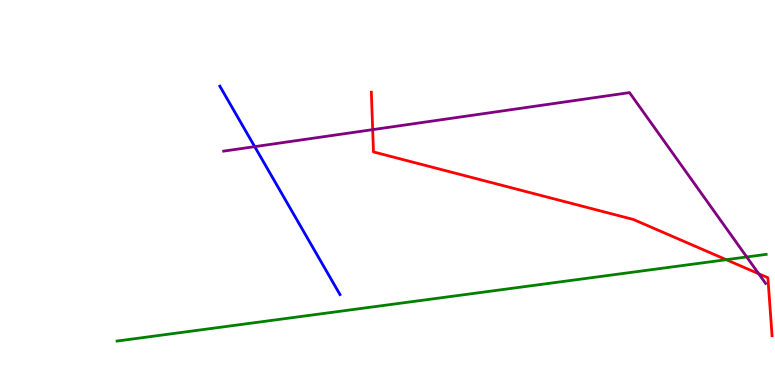[{'lines': ['blue', 'red'], 'intersections': []}, {'lines': ['green', 'red'], 'intersections': [{'x': 9.37, 'y': 3.25}]}, {'lines': ['purple', 'red'], 'intersections': [{'x': 4.81, 'y': 6.63}, {'x': 9.79, 'y': 2.89}]}, {'lines': ['blue', 'green'], 'intersections': []}, {'lines': ['blue', 'purple'], 'intersections': [{'x': 3.29, 'y': 6.19}]}, {'lines': ['green', 'purple'], 'intersections': [{'x': 9.64, 'y': 3.33}]}]